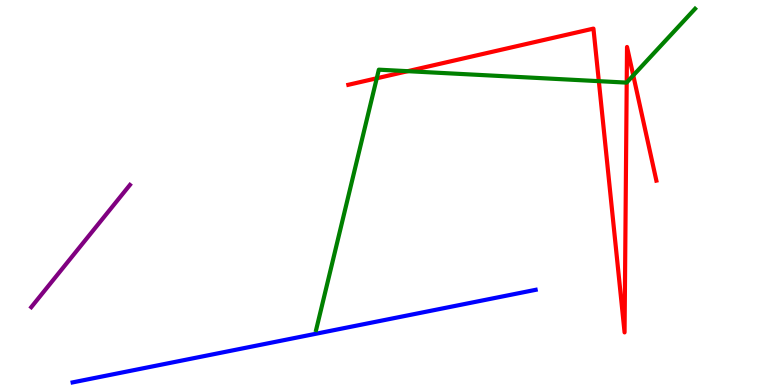[{'lines': ['blue', 'red'], 'intersections': []}, {'lines': ['green', 'red'], 'intersections': [{'x': 4.86, 'y': 7.97}, {'x': 5.26, 'y': 8.15}, {'x': 7.73, 'y': 7.89}, {'x': 8.09, 'y': 7.86}, {'x': 8.17, 'y': 8.04}]}, {'lines': ['purple', 'red'], 'intersections': []}, {'lines': ['blue', 'green'], 'intersections': []}, {'lines': ['blue', 'purple'], 'intersections': []}, {'lines': ['green', 'purple'], 'intersections': []}]